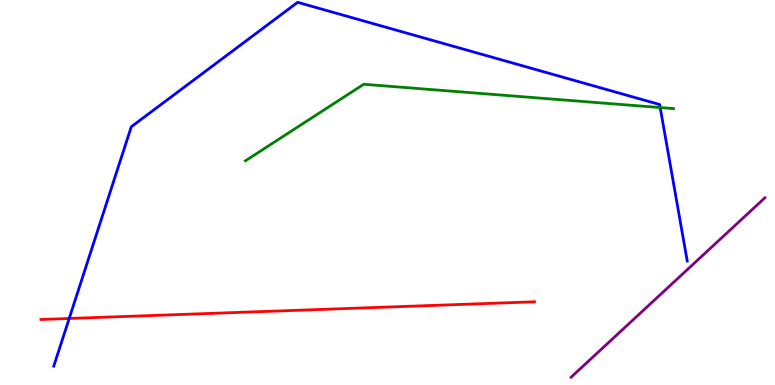[{'lines': ['blue', 'red'], 'intersections': [{'x': 0.893, 'y': 1.73}]}, {'lines': ['green', 'red'], 'intersections': []}, {'lines': ['purple', 'red'], 'intersections': []}, {'lines': ['blue', 'green'], 'intersections': [{'x': 8.52, 'y': 7.21}]}, {'lines': ['blue', 'purple'], 'intersections': []}, {'lines': ['green', 'purple'], 'intersections': []}]